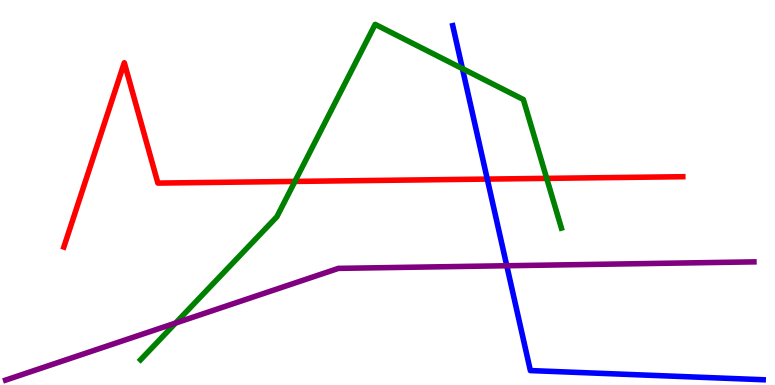[{'lines': ['blue', 'red'], 'intersections': [{'x': 6.29, 'y': 5.35}]}, {'lines': ['green', 'red'], 'intersections': [{'x': 3.81, 'y': 5.29}, {'x': 7.05, 'y': 5.37}]}, {'lines': ['purple', 'red'], 'intersections': []}, {'lines': ['blue', 'green'], 'intersections': [{'x': 5.97, 'y': 8.22}]}, {'lines': ['blue', 'purple'], 'intersections': [{'x': 6.54, 'y': 3.1}]}, {'lines': ['green', 'purple'], 'intersections': [{'x': 2.27, 'y': 1.61}]}]